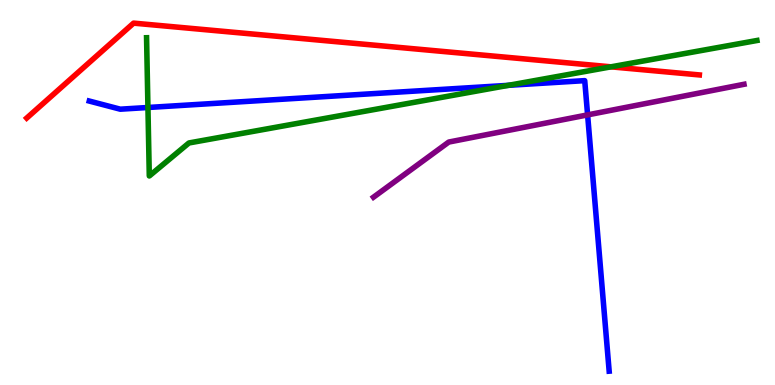[{'lines': ['blue', 'red'], 'intersections': []}, {'lines': ['green', 'red'], 'intersections': [{'x': 7.88, 'y': 8.26}]}, {'lines': ['purple', 'red'], 'intersections': []}, {'lines': ['blue', 'green'], 'intersections': [{'x': 1.91, 'y': 7.21}, {'x': 6.56, 'y': 7.78}]}, {'lines': ['blue', 'purple'], 'intersections': [{'x': 7.58, 'y': 7.02}]}, {'lines': ['green', 'purple'], 'intersections': []}]